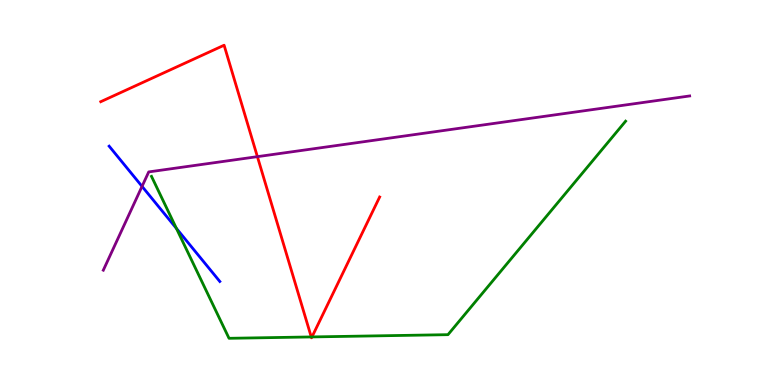[{'lines': ['blue', 'red'], 'intersections': []}, {'lines': ['green', 'red'], 'intersections': [{'x': 4.02, 'y': 1.25}, {'x': 4.03, 'y': 1.25}]}, {'lines': ['purple', 'red'], 'intersections': [{'x': 3.32, 'y': 5.93}]}, {'lines': ['blue', 'green'], 'intersections': [{'x': 2.28, 'y': 4.07}]}, {'lines': ['blue', 'purple'], 'intersections': [{'x': 1.83, 'y': 5.16}]}, {'lines': ['green', 'purple'], 'intersections': []}]